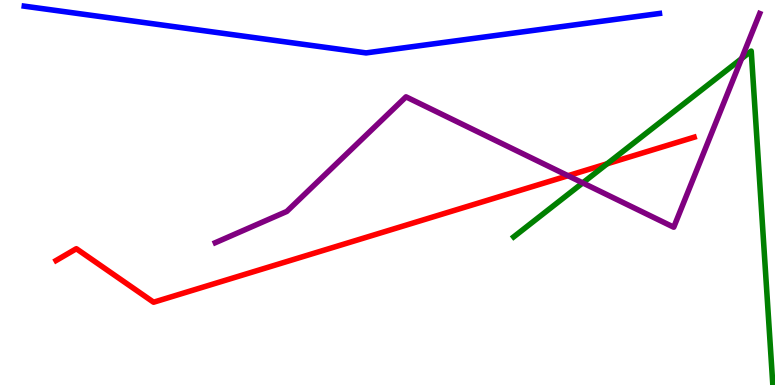[{'lines': ['blue', 'red'], 'intersections': []}, {'lines': ['green', 'red'], 'intersections': [{'x': 7.83, 'y': 5.75}]}, {'lines': ['purple', 'red'], 'intersections': [{'x': 7.33, 'y': 5.44}]}, {'lines': ['blue', 'green'], 'intersections': []}, {'lines': ['blue', 'purple'], 'intersections': []}, {'lines': ['green', 'purple'], 'intersections': [{'x': 7.52, 'y': 5.25}, {'x': 9.57, 'y': 8.48}]}]